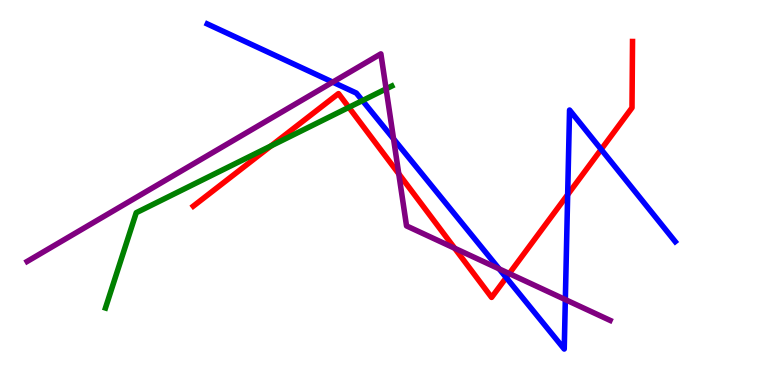[{'lines': ['blue', 'red'], 'intersections': [{'x': 6.53, 'y': 2.79}, {'x': 7.32, 'y': 4.94}, {'x': 7.76, 'y': 6.12}]}, {'lines': ['green', 'red'], 'intersections': [{'x': 3.5, 'y': 6.21}, {'x': 4.5, 'y': 7.21}]}, {'lines': ['purple', 'red'], 'intersections': [{'x': 5.15, 'y': 5.49}, {'x': 5.87, 'y': 3.55}, {'x': 6.57, 'y': 2.89}]}, {'lines': ['blue', 'green'], 'intersections': [{'x': 4.68, 'y': 7.39}]}, {'lines': ['blue', 'purple'], 'intersections': [{'x': 4.29, 'y': 7.87}, {'x': 5.08, 'y': 6.39}, {'x': 6.44, 'y': 3.02}, {'x': 7.29, 'y': 2.22}]}, {'lines': ['green', 'purple'], 'intersections': [{'x': 4.98, 'y': 7.69}]}]